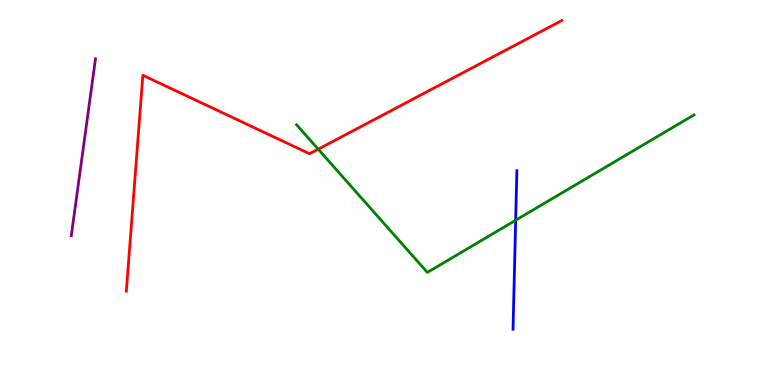[{'lines': ['blue', 'red'], 'intersections': []}, {'lines': ['green', 'red'], 'intersections': [{'x': 4.11, 'y': 6.13}]}, {'lines': ['purple', 'red'], 'intersections': []}, {'lines': ['blue', 'green'], 'intersections': [{'x': 6.65, 'y': 4.28}]}, {'lines': ['blue', 'purple'], 'intersections': []}, {'lines': ['green', 'purple'], 'intersections': []}]